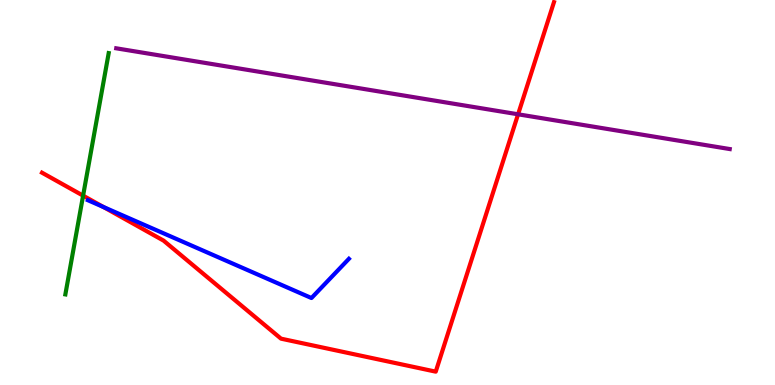[{'lines': ['blue', 'red'], 'intersections': [{'x': 1.33, 'y': 4.62}]}, {'lines': ['green', 'red'], 'intersections': [{'x': 1.07, 'y': 4.92}]}, {'lines': ['purple', 'red'], 'intersections': [{'x': 6.68, 'y': 7.03}]}, {'lines': ['blue', 'green'], 'intersections': []}, {'lines': ['blue', 'purple'], 'intersections': []}, {'lines': ['green', 'purple'], 'intersections': []}]